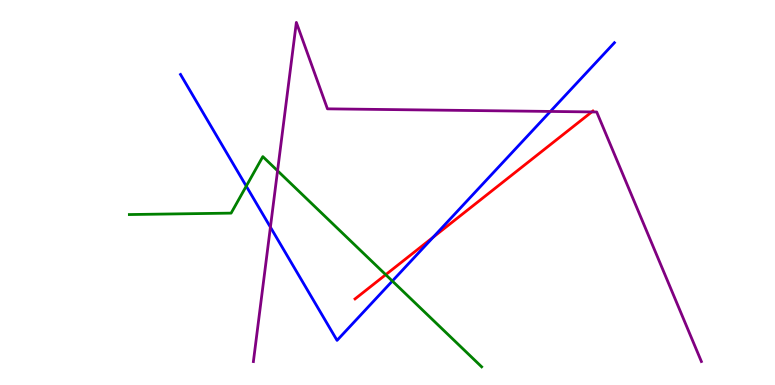[{'lines': ['blue', 'red'], 'intersections': [{'x': 5.59, 'y': 3.84}]}, {'lines': ['green', 'red'], 'intersections': [{'x': 4.98, 'y': 2.87}]}, {'lines': ['purple', 'red'], 'intersections': [{'x': 7.64, 'y': 7.09}]}, {'lines': ['blue', 'green'], 'intersections': [{'x': 3.18, 'y': 5.17}, {'x': 5.06, 'y': 2.7}]}, {'lines': ['blue', 'purple'], 'intersections': [{'x': 3.49, 'y': 4.1}, {'x': 7.1, 'y': 7.11}]}, {'lines': ['green', 'purple'], 'intersections': [{'x': 3.58, 'y': 5.56}]}]